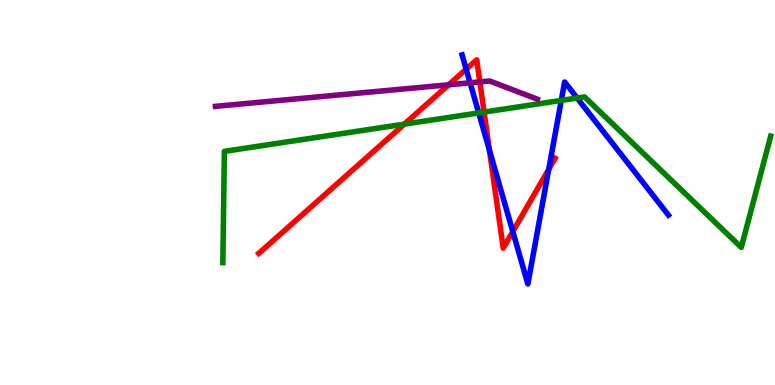[{'lines': ['blue', 'red'], 'intersections': [{'x': 6.02, 'y': 8.2}, {'x': 6.32, 'y': 6.1}, {'x': 6.62, 'y': 3.99}, {'x': 7.08, 'y': 5.6}]}, {'lines': ['green', 'red'], 'intersections': [{'x': 5.22, 'y': 6.78}, {'x': 6.25, 'y': 7.09}]}, {'lines': ['purple', 'red'], 'intersections': [{'x': 5.79, 'y': 7.8}, {'x': 6.19, 'y': 7.87}]}, {'lines': ['blue', 'green'], 'intersections': [{'x': 6.18, 'y': 7.07}, {'x': 7.24, 'y': 7.39}, {'x': 7.45, 'y': 7.45}]}, {'lines': ['blue', 'purple'], 'intersections': [{'x': 6.07, 'y': 7.85}]}, {'lines': ['green', 'purple'], 'intersections': []}]